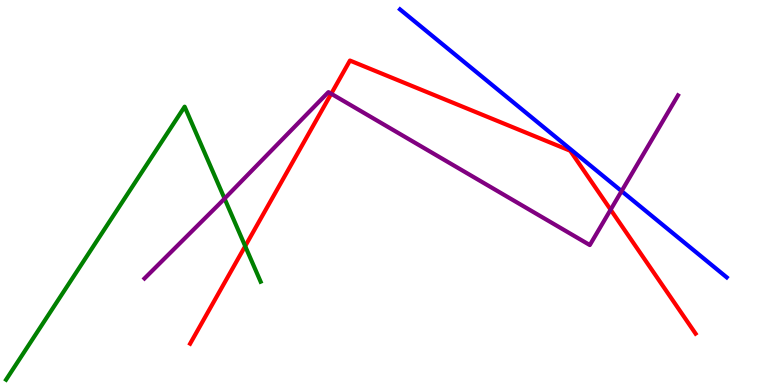[{'lines': ['blue', 'red'], 'intersections': []}, {'lines': ['green', 'red'], 'intersections': [{'x': 3.16, 'y': 3.61}]}, {'lines': ['purple', 'red'], 'intersections': [{'x': 4.27, 'y': 7.56}, {'x': 7.88, 'y': 4.55}]}, {'lines': ['blue', 'green'], 'intersections': []}, {'lines': ['blue', 'purple'], 'intersections': [{'x': 8.02, 'y': 5.04}]}, {'lines': ['green', 'purple'], 'intersections': [{'x': 2.9, 'y': 4.84}]}]